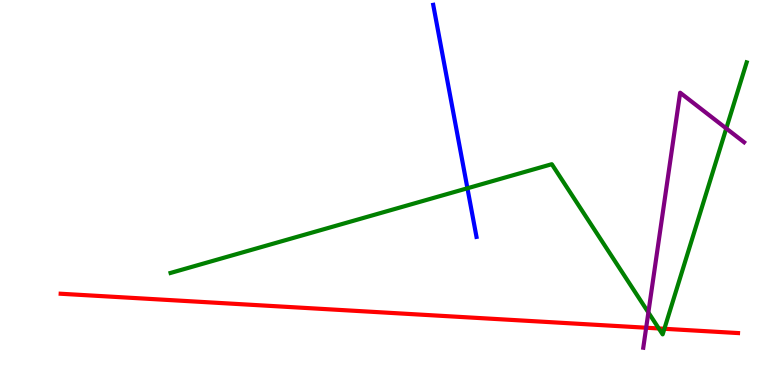[{'lines': ['blue', 'red'], 'intersections': []}, {'lines': ['green', 'red'], 'intersections': [{'x': 8.5, 'y': 1.47}, {'x': 8.57, 'y': 1.46}]}, {'lines': ['purple', 'red'], 'intersections': [{'x': 8.34, 'y': 1.49}]}, {'lines': ['blue', 'green'], 'intersections': [{'x': 6.03, 'y': 5.11}]}, {'lines': ['blue', 'purple'], 'intersections': []}, {'lines': ['green', 'purple'], 'intersections': [{'x': 8.37, 'y': 1.88}, {'x': 9.37, 'y': 6.66}]}]